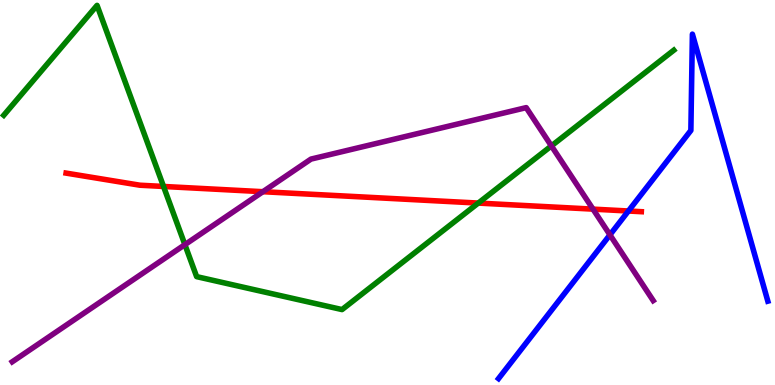[{'lines': ['blue', 'red'], 'intersections': [{'x': 8.11, 'y': 4.52}]}, {'lines': ['green', 'red'], 'intersections': [{'x': 2.11, 'y': 5.16}, {'x': 6.17, 'y': 4.73}]}, {'lines': ['purple', 'red'], 'intersections': [{'x': 3.39, 'y': 5.02}, {'x': 7.65, 'y': 4.57}]}, {'lines': ['blue', 'green'], 'intersections': []}, {'lines': ['blue', 'purple'], 'intersections': [{'x': 7.87, 'y': 3.9}]}, {'lines': ['green', 'purple'], 'intersections': [{'x': 2.39, 'y': 3.65}, {'x': 7.11, 'y': 6.21}]}]